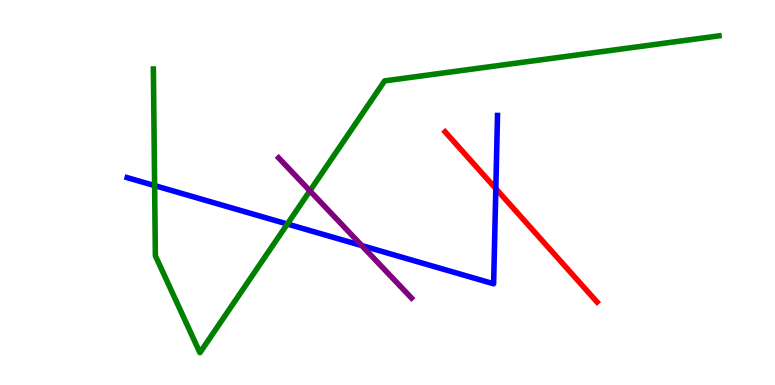[{'lines': ['blue', 'red'], 'intersections': [{'x': 6.4, 'y': 5.1}]}, {'lines': ['green', 'red'], 'intersections': []}, {'lines': ['purple', 'red'], 'intersections': []}, {'lines': ['blue', 'green'], 'intersections': [{'x': 2.0, 'y': 5.18}, {'x': 3.71, 'y': 4.18}]}, {'lines': ['blue', 'purple'], 'intersections': [{'x': 4.67, 'y': 3.62}]}, {'lines': ['green', 'purple'], 'intersections': [{'x': 4.0, 'y': 5.04}]}]